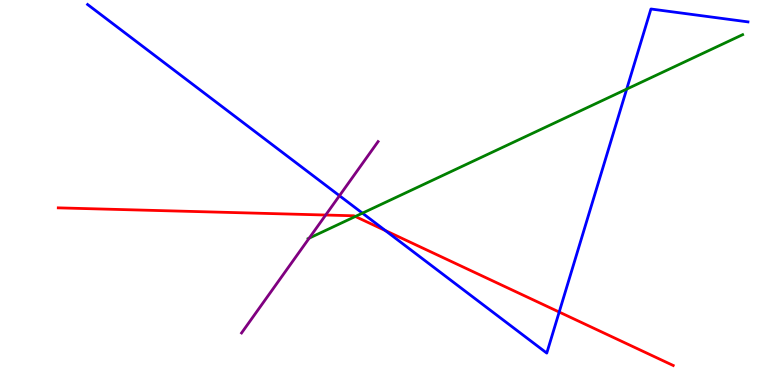[{'lines': ['blue', 'red'], 'intersections': [{'x': 4.97, 'y': 4.01}, {'x': 7.22, 'y': 1.9}]}, {'lines': ['green', 'red'], 'intersections': [{'x': 4.58, 'y': 4.38}]}, {'lines': ['purple', 'red'], 'intersections': [{'x': 4.2, 'y': 4.41}]}, {'lines': ['blue', 'green'], 'intersections': [{'x': 4.68, 'y': 4.46}, {'x': 8.09, 'y': 7.69}]}, {'lines': ['blue', 'purple'], 'intersections': [{'x': 4.38, 'y': 4.92}]}, {'lines': ['green', 'purple'], 'intersections': [{'x': 3.99, 'y': 3.81}]}]